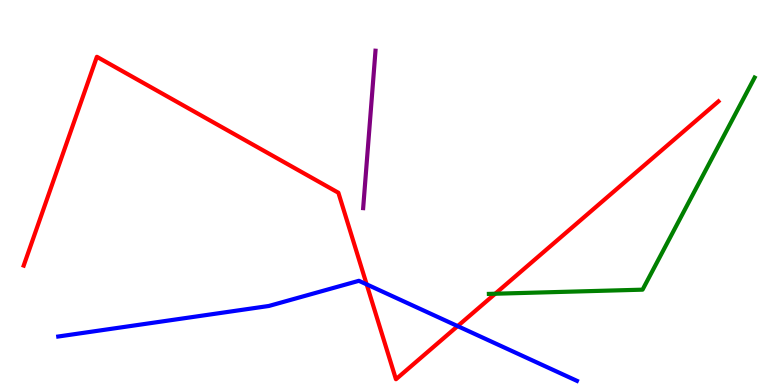[{'lines': ['blue', 'red'], 'intersections': [{'x': 4.73, 'y': 2.61}, {'x': 5.9, 'y': 1.53}]}, {'lines': ['green', 'red'], 'intersections': [{'x': 6.39, 'y': 2.37}]}, {'lines': ['purple', 'red'], 'intersections': []}, {'lines': ['blue', 'green'], 'intersections': []}, {'lines': ['blue', 'purple'], 'intersections': []}, {'lines': ['green', 'purple'], 'intersections': []}]